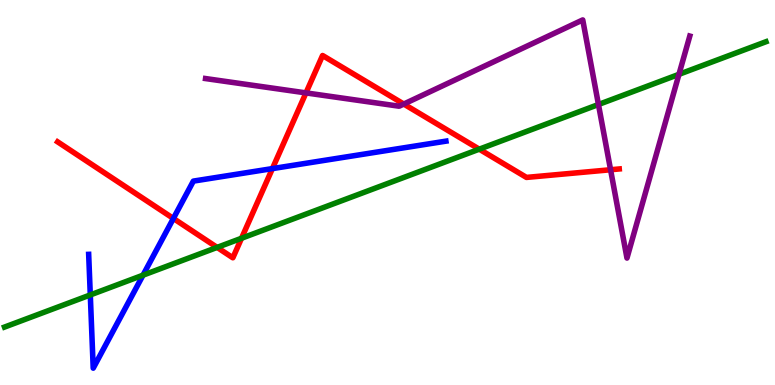[{'lines': ['blue', 'red'], 'intersections': [{'x': 2.24, 'y': 4.33}, {'x': 3.51, 'y': 5.62}]}, {'lines': ['green', 'red'], 'intersections': [{'x': 2.8, 'y': 3.57}, {'x': 3.12, 'y': 3.81}, {'x': 6.18, 'y': 6.13}]}, {'lines': ['purple', 'red'], 'intersections': [{'x': 3.95, 'y': 7.59}, {'x': 5.21, 'y': 7.3}, {'x': 7.88, 'y': 5.59}]}, {'lines': ['blue', 'green'], 'intersections': [{'x': 1.17, 'y': 2.34}, {'x': 1.85, 'y': 2.85}]}, {'lines': ['blue', 'purple'], 'intersections': []}, {'lines': ['green', 'purple'], 'intersections': [{'x': 7.72, 'y': 7.29}, {'x': 8.76, 'y': 8.07}]}]